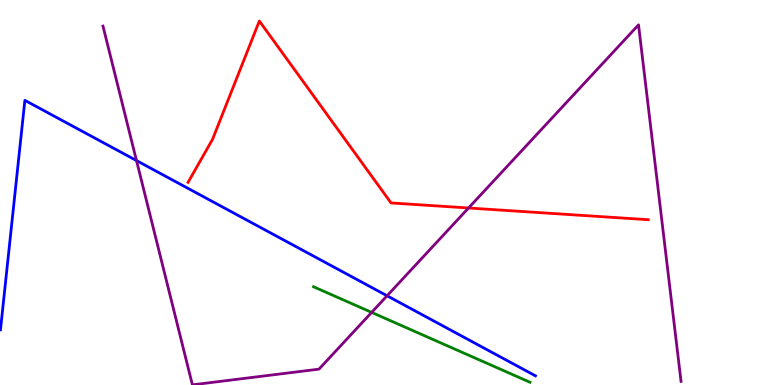[{'lines': ['blue', 'red'], 'intersections': []}, {'lines': ['green', 'red'], 'intersections': []}, {'lines': ['purple', 'red'], 'intersections': [{'x': 6.05, 'y': 4.6}]}, {'lines': ['blue', 'green'], 'intersections': []}, {'lines': ['blue', 'purple'], 'intersections': [{'x': 1.76, 'y': 5.83}, {'x': 4.99, 'y': 2.32}]}, {'lines': ['green', 'purple'], 'intersections': [{'x': 4.8, 'y': 1.89}]}]